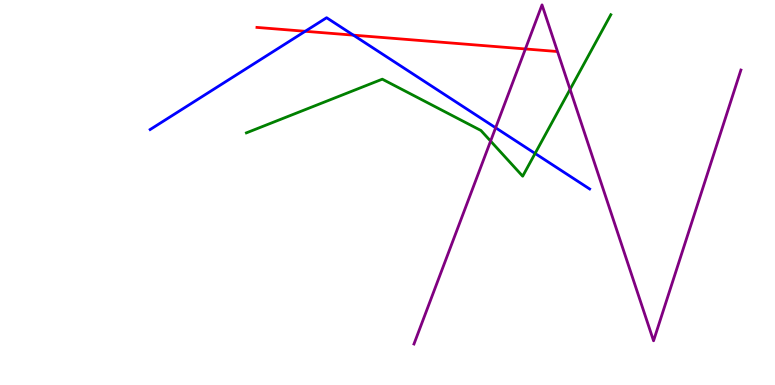[{'lines': ['blue', 'red'], 'intersections': [{'x': 3.94, 'y': 9.19}, {'x': 4.56, 'y': 9.09}]}, {'lines': ['green', 'red'], 'intersections': []}, {'lines': ['purple', 'red'], 'intersections': [{'x': 6.78, 'y': 8.73}]}, {'lines': ['blue', 'green'], 'intersections': [{'x': 6.9, 'y': 6.01}]}, {'lines': ['blue', 'purple'], 'intersections': [{'x': 6.4, 'y': 6.68}]}, {'lines': ['green', 'purple'], 'intersections': [{'x': 6.33, 'y': 6.34}, {'x': 7.36, 'y': 7.68}]}]